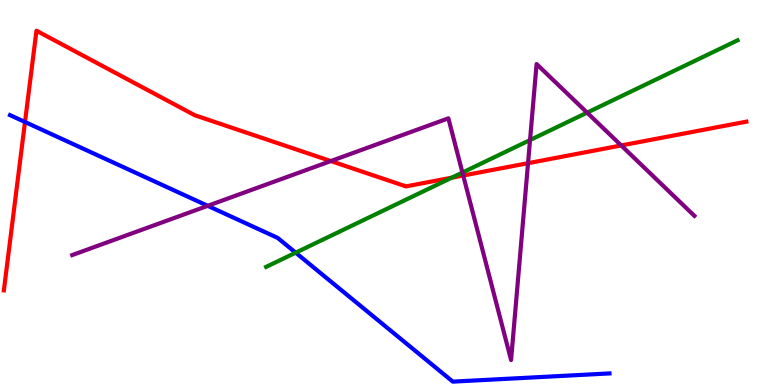[{'lines': ['blue', 'red'], 'intersections': [{'x': 0.323, 'y': 6.83}]}, {'lines': ['green', 'red'], 'intersections': [{'x': 5.83, 'y': 5.38}]}, {'lines': ['purple', 'red'], 'intersections': [{'x': 4.27, 'y': 5.82}, {'x': 5.98, 'y': 5.44}, {'x': 6.81, 'y': 5.76}, {'x': 8.02, 'y': 6.22}]}, {'lines': ['blue', 'green'], 'intersections': [{'x': 3.82, 'y': 3.44}]}, {'lines': ['blue', 'purple'], 'intersections': [{'x': 2.68, 'y': 4.65}]}, {'lines': ['green', 'purple'], 'intersections': [{'x': 5.97, 'y': 5.52}, {'x': 6.84, 'y': 6.36}, {'x': 7.58, 'y': 7.07}]}]